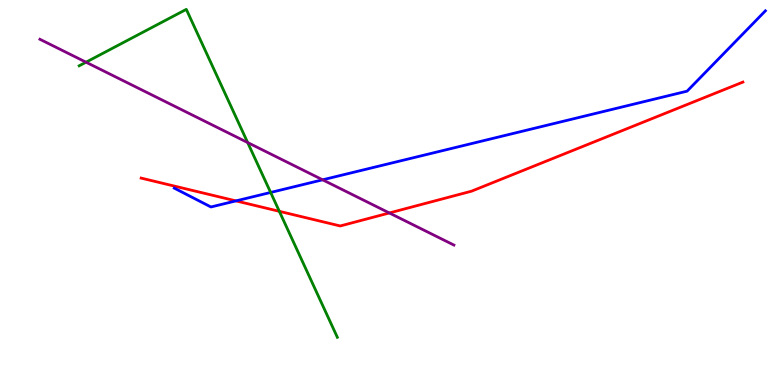[{'lines': ['blue', 'red'], 'intersections': [{'x': 3.04, 'y': 4.78}]}, {'lines': ['green', 'red'], 'intersections': [{'x': 3.6, 'y': 4.51}]}, {'lines': ['purple', 'red'], 'intersections': [{'x': 5.02, 'y': 4.47}]}, {'lines': ['blue', 'green'], 'intersections': [{'x': 3.49, 'y': 5.0}]}, {'lines': ['blue', 'purple'], 'intersections': [{'x': 4.16, 'y': 5.33}]}, {'lines': ['green', 'purple'], 'intersections': [{'x': 1.11, 'y': 8.38}, {'x': 3.2, 'y': 6.3}]}]